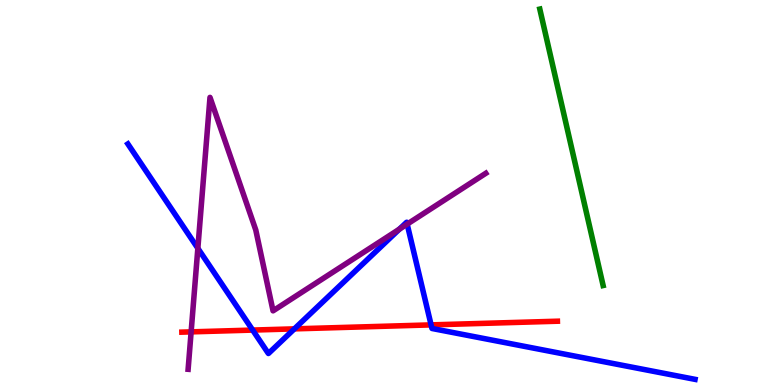[{'lines': ['blue', 'red'], 'intersections': [{'x': 3.26, 'y': 1.43}, {'x': 3.8, 'y': 1.46}, {'x': 5.56, 'y': 1.56}]}, {'lines': ['green', 'red'], 'intersections': []}, {'lines': ['purple', 'red'], 'intersections': [{'x': 2.47, 'y': 1.38}]}, {'lines': ['blue', 'green'], 'intersections': []}, {'lines': ['blue', 'purple'], 'intersections': [{'x': 2.55, 'y': 3.55}, {'x': 5.15, 'y': 4.05}, {'x': 5.25, 'y': 4.18}]}, {'lines': ['green', 'purple'], 'intersections': []}]